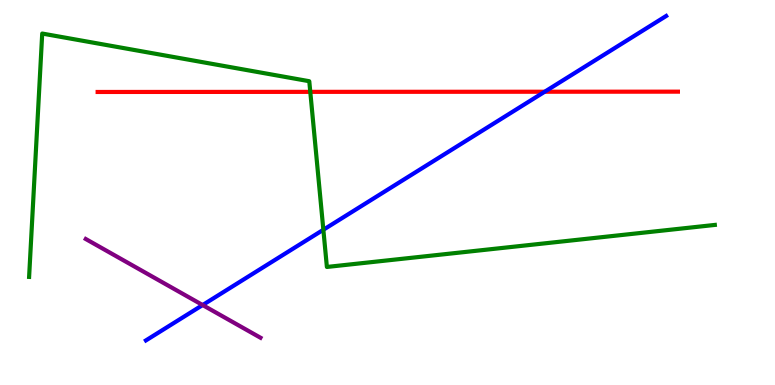[{'lines': ['blue', 'red'], 'intersections': [{'x': 7.03, 'y': 7.62}]}, {'lines': ['green', 'red'], 'intersections': [{'x': 4.0, 'y': 7.61}]}, {'lines': ['purple', 'red'], 'intersections': []}, {'lines': ['blue', 'green'], 'intersections': [{'x': 4.17, 'y': 4.03}]}, {'lines': ['blue', 'purple'], 'intersections': [{'x': 2.61, 'y': 2.08}]}, {'lines': ['green', 'purple'], 'intersections': []}]